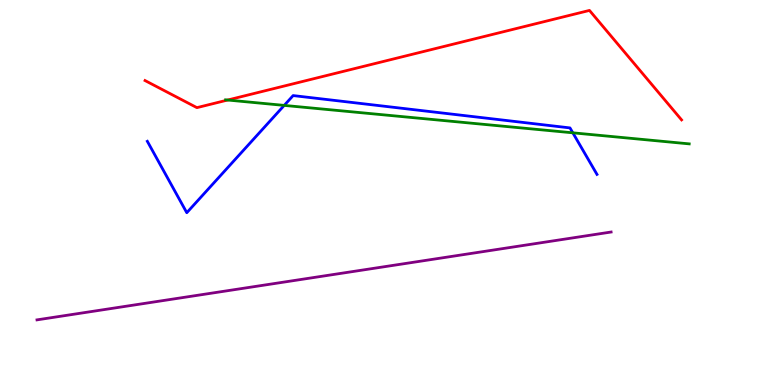[{'lines': ['blue', 'red'], 'intersections': []}, {'lines': ['green', 'red'], 'intersections': [{'x': 2.94, 'y': 7.4}]}, {'lines': ['purple', 'red'], 'intersections': []}, {'lines': ['blue', 'green'], 'intersections': [{'x': 3.67, 'y': 7.26}, {'x': 7.39, 'y': 6.55}]}, {'lines': ['blue', 'purple'], 'intersections': []}, {'lines': ['green', 'purple'], 'intersections': []}]